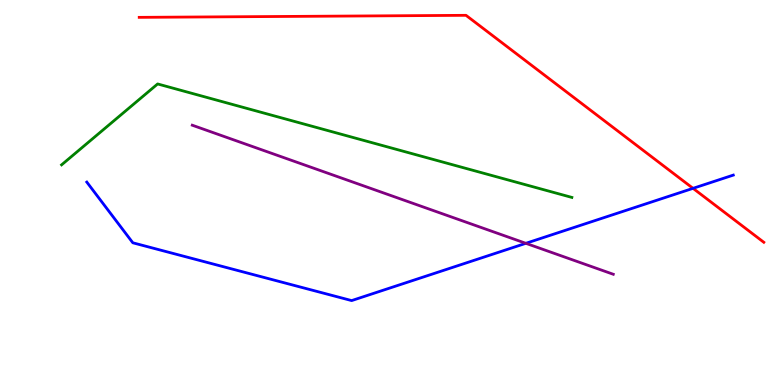[{'lines': ['blue', 'red'], 'intersections': [{'x': 8.94, 'y': 5.11}]}, {'lines': ['green', 'red'], 'intersections': []}, {'lines': ['purple', 'red'], 'intersections': []}, {'lines': ['blue', 'green'], 'intersections': []}, {'lines': ['blue', 'purple'], 'intersections': [{'x': 6.79, 'y': 3.68}]}, {'lines': ['green', 'purple'], 'intersections': []}]